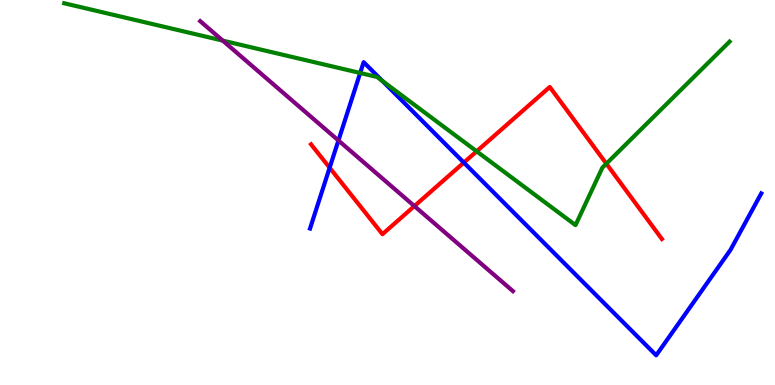[{'lines': ['blue', 'red'], 'intersections': [{'x': 4.25, 'y': 5.64}, {'x': 5.99, 'y': 5.78}]}, {'lines': ['green', 'red'], 'intersections': [{'x': 6.15, 'y': 6.07}, {'x': 7.82, 'y': 5.75}]}, {'lines': ['purple', 'red'], 'intersections': [{'x': 5.35, 'y': 4.65}]}, {'lines': ['blue', 'green'], 'intersections': [{'x': 4.65, 'y': 8.1}, {'x': 4.93, 'y': 7.9}]}, {'lines': ['blue', 'purple'], 'intersections': [{'x': 4.37, 'y': 6.35}]}, {'lines': ['green', 'purple'], 'intersections': [{'x': 2.87, 'y': 8.95}]}]